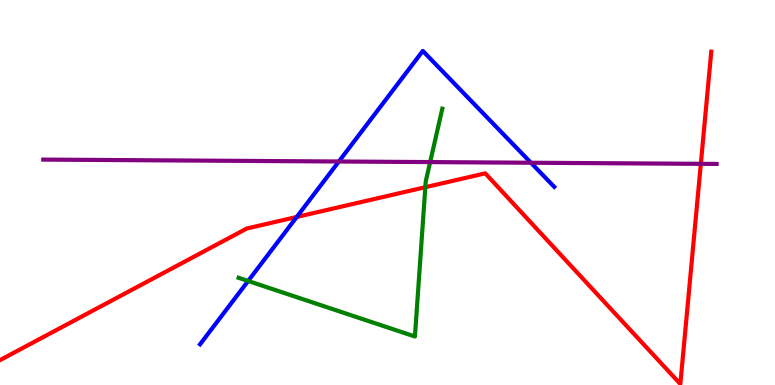[{'lines': ['blue', 'red'], 'intersections': [{'x': 3.83, 'y': 4.36}]}, {'lines': ['green', 'red'], 'intersections': [{'x': 5.49, 'y': 5.14}]}, {'lines': ['purple', 'red'], 'intersections': [{'x': 9.04, 'y': 5.74}]}, {'lines': ['blue', 'green'], 'intersections': [{'x': 3.2, 'y': 2.7}]}, {'lines': ['blue', 'purple'], 'intersections': [{'x': 4.37, 'y': 5.81}, {'x': 6.85, 'y': 5.77}]}, {'lines': ['green', 'purple'], 'intersections': [{'x': 5.55, 'y': 5.79}]}]